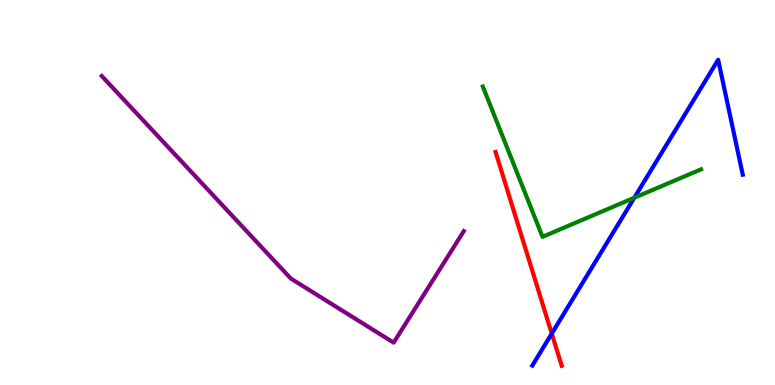[{'lines': ['blue', 'red'], 'intersections': [{'x': 7.12, 'y': 1.34}]}, {'lines': ['green', 'red'], 'intersections': []}, {'lines': ['purple', 'red'], 'intersections': []}, {'lines': ['blue', 'green'], 'intersections': [{'x': 8.18, 'y': 4.86}]}, {'lines': ['blue', 'purple'], 'intersections': []}, {'lines': ['green', 'purple'], 'intersections': []}]